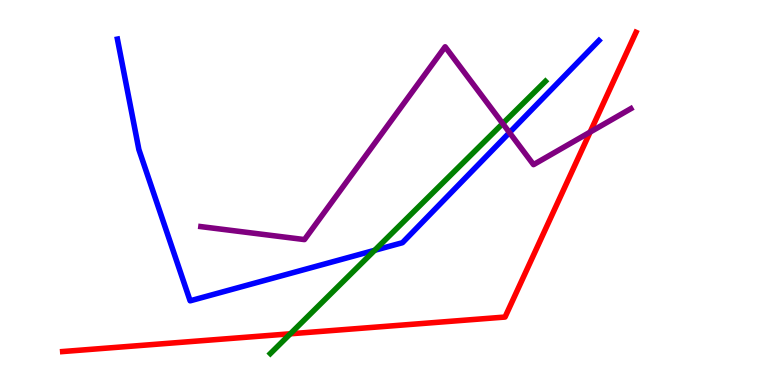[{'lines': ['blue', 'red'], 'intersections': []}, {'lines': ['green', 'red'], 'intersections': [{'x': 3.75, 'y': 1.33}]}, {'lines': ['purple', 'red'], 'intersections': [{'x': 7.61, 'y': 6.57}]}, {'lines': ['blue', 'green'], 'intersections': [{'x': 4.83, 'y': 3.5}]}, {'lines': ['blue', 'purple'], 'intersections': [{'x': 6.57, 'y': 6.56}]}, {'lines': ['green', 'purple'], 'intersections': [{'x': 6.49, 'y': 6.79}]}]